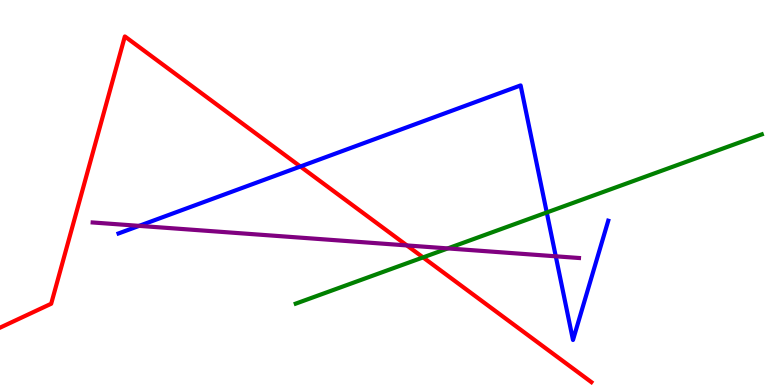[{'lines': ['blue', 'red'], 'intersections': [{'x': 3.88, 'y': 5.68}]}, {'lines': ['green', 'red'], 'intersections': [{'x': 5.46, 'y': 3.31}]}, {'lines': ['purple', 'red'], 'intersections': [{'x': 5.25, 'y': 3.63}]}, {'lines': ['blue', 'green'], 'intersections': [{'x': 7.05, 'y': 4.48}]}, {'lines': ['blue', 'purple'], 'intersections': [{'x': 1.8, 'y': 4.13}, {'x': 7.17, 'y': 3.34}]}, {'lines': ['green', 'purple'], 'intersections': [{'x': 5.78, 'y': 3.55}]}]